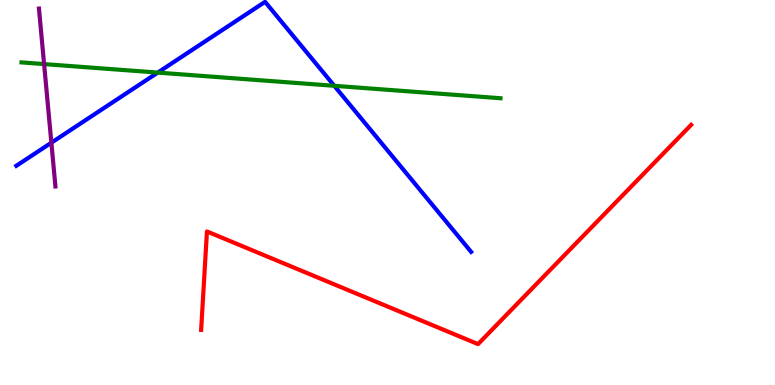[{'lines': ['blue', 'red'], 'intersections': []}, {'lines': ['green', 'red'], 'intersections': []}, {'lines': ['purple', 'red'], 'intersections': []}, {'lines': ['blue', 'green'], 'intersections': [{'x': 2.04, 'y': 8.11}, {'x': 4.31, 'y': 7.77}]}, {'lines': ['blue', 'purple'], 'intersections': [{'x': 0.663, 'y': 6.29}]}, {'lines': ['green', 'purple'], 'intersections': [{'x': 0.569, 'y': 8.34}]}]